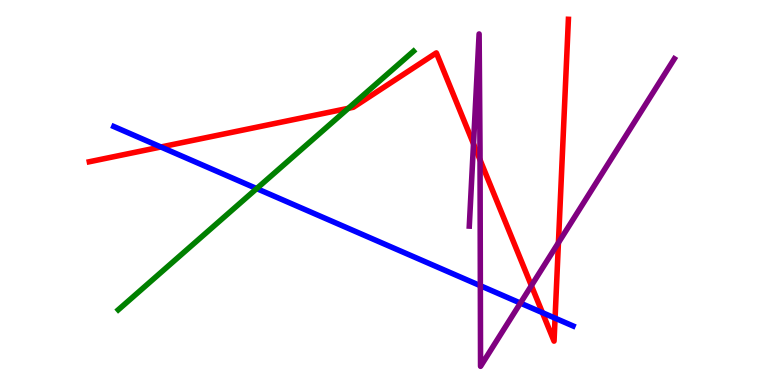[{'lines': ['blue', 'red'], 'intersections': [{'x': 2.08, 'y': 6.18}, {'x': 7.0, 'y': 1.88}, {'x': 7.16, 'y': 1.74}]}, {'lines': ['green', 'red'], 'intersections': [{'x': 4.49, 'y': 7.19}]}, {'lines': ['purple', 'red'], 'intersections': [{'x': 6.11, 'y': 6.26}, {'x': 6.19, 'y': 5.85}, {'x': 6.86, 'y': 2.58}, {'x': 7.21, 'y': 3.7}]}, {'lines': ['blue', 'green'], 'intersections': [{'x': 3.31, 'y': 5.1}]}, {'lines': ['blue', 'purple'], 'intersections': [{'x': 6.2, 'y': 2.58}, {'x': 6.71, 'y': 2.13}]}, {'lines': ['green', 'purple'], 'intersections': []}]